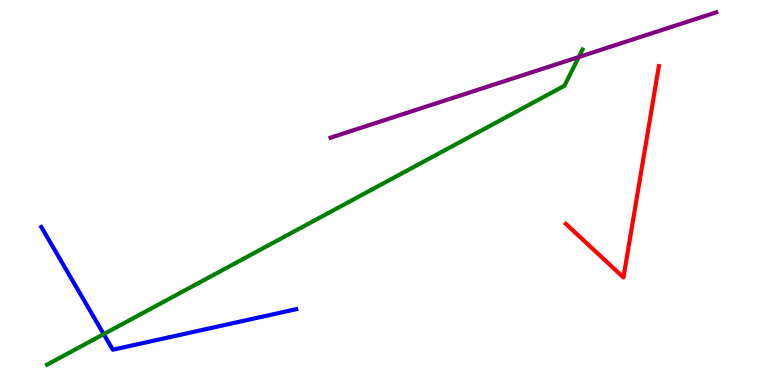[{'lines': ['blue', 'red'], 'intersections': []}, {'lines': ['green', 'red'], 'intersections': []}, {'lines': ['purple', 'red'], 'intersections': []}, {'lines': ['blue', 'green'], 'intersections': [{'x': 1.34, 'y': 1.32}]}, {'lines': ['blue', 'purple'], 'intersections': []}, {'lines': ['green', 'purple'], 'intersections': [{'x': 7.47, 'y': 8.52}]}]